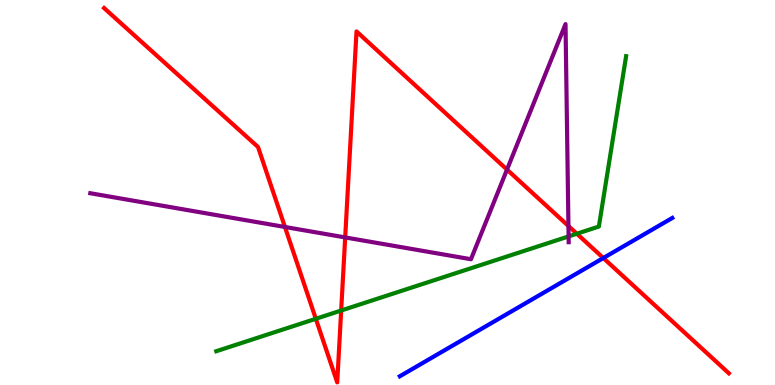[{'lines': ['blue', 'red'], 'intersections': [{'x': 7.78, 'y': 3.3}]}, {'lines': ['green', 'red'], 'intersections': [{'x': 4.08, 'y': 1.72}, {'x': 4.4, 'y': 1.93}, {'x': 7.44, 'y': 3.93}]}, {'lines': ['purple', 'red'], 'intersections': [{'x': 3.68, 'y': 4.1}, {'x': 4.45, 'y': 3.83}, {'x': 6.54, 'y': 5.59}, {'x': 7.33, 'y': 4.13}]}, {'lines': ['blue', 'green'], 'intersections': []}, {'lines': ['blue', 'purple'], 'intersections': []}, {'lines': ['green', 'purple'], 'intersections': [{'x': 7.34, 'y': 3.86}]}]